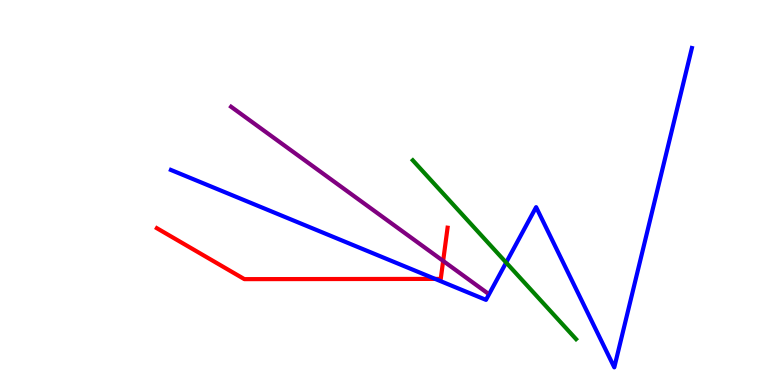[{'lines': ['blue', 'red'], 'intersections': [{'x': 5.61, 'y': 2.76}]}, {'lines': ['green', 'red'], 'intersections': []}, {'lines': ['purple', 'red'], 'intersections': [{'x': 5.72, 'y': 3.22}]}, {'lines': ['blue', 'green'], 'intersections': [{'x': 6.53, 'y': 3.18}]}, {'lines': ['blue', 'purple'], 'intersections': []}, {'lines': ['green', 'purple'], 'intersections': []}]